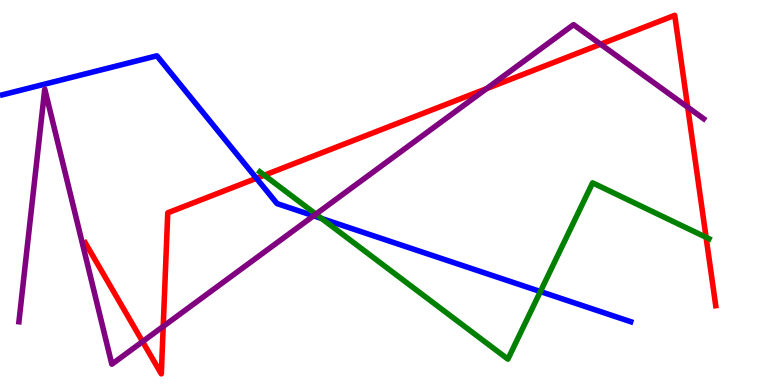[{'lines': ['blue', 'red'], 'intersections': [{'x': 3.31, 'y': 5.37}]}, {'lines': ['green', 'red'], 'intersections': [{'x': 3.41, 'y': 5.45}, {'x': 9.11, 'y': 3.84}]}, {'lines': ['purple', 'red'], 'intersections': [{'x': 1.84, 'y': 1.13}, {'x': 2.11, 'y': 1.52}, {'x': 6.28, 'y': 7.7}, {'x': 7.75, 'y': 8.85}, {'x': 8.87, 'y': 7.22}]}, {'lines': ['blue', 'green'], 'intersections': [{'x': 4.15, 'y': 4.33}, {'x': 6.97, 'y': 2.43}]}, {'lines': ['blue', 'purple'], 'intersections': [{'x': 4.05, 'y': 4.39}]}, {'lines': ['green', 'purple'], 'intersections': [{'x': 4.08, 'y': 4.44}]}]